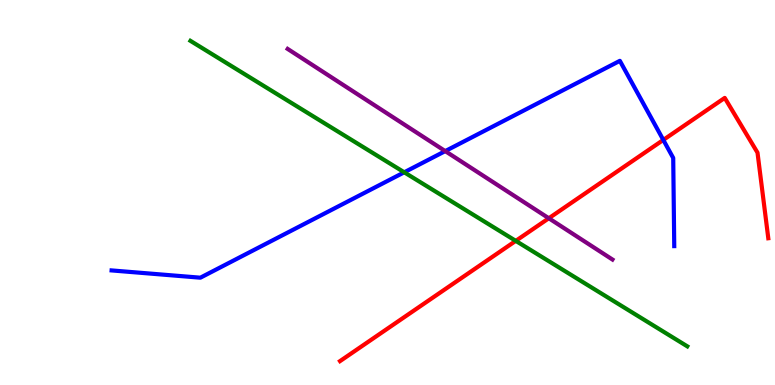[{'lines': ['blue', 'red'], 'intersections': [{'x': 8.56, 'y': 6.37}]}, {'lines': ['green', 'red'], 'intersections': [{'x': 6.66, 'y': 3.74}]}, {'lines': ['purple', 'red'], 'intersections': [{'x': 7.08, 'y': 4.33}]}, {'lines': ['blue', 'green'], 'intersections': [{'x': 5.22, 'y': 5.52}]}, {'lines': ['blue', 'purple'], 'intersections': [{'x': 5.75, 'y': 6.08}]}, {'lines': ['green', 'purple'], 'intersections': []}]